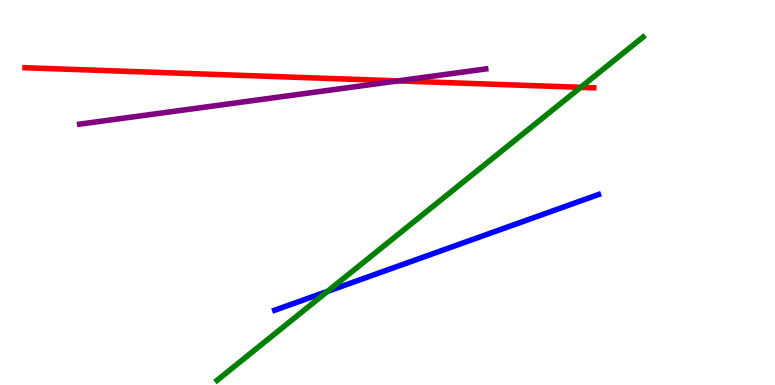[{'lines': ['blue', 'red'], 'intersections': []}, {'lines': ['green', 'red'], 'intersections': [{'x': 7.49, 'y': 7.73}]}, {'lines': ['purple', 'red'], 'intersections': [{'x': 5.13, 'y': 7.9}]}, {'lines': ['blue', 'green'], 'intersections': [{'x': 4.23, 'y': 2.43}]}, {'lines': ['blue', 'purple'], 'intersections': []}, {'lines': ['green', 'purple'], 'intersections': []}]